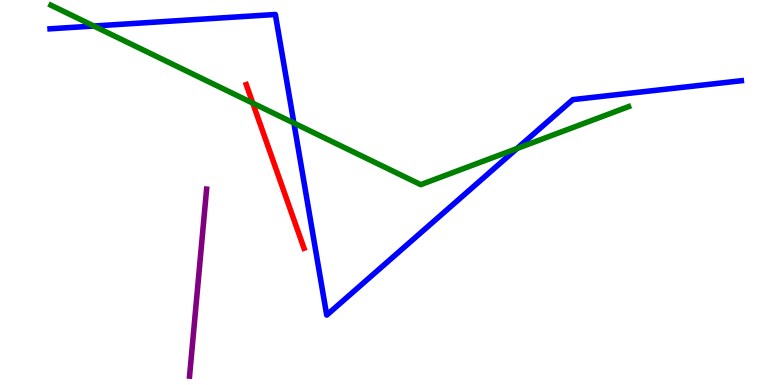[{'lines': ['blue', 'red'], 'intersections': []}, {'lines': ['green', 'red'], 'intersections': [{'x': 3.26, 'y': 7.32}]}, {'lines': ['purple', 'red'], 'intersections': []}, {'lines': ['blue', 'green'], 'intersections': [{'x': 1.21, 'y': 9.32}, {'x': 3.79, 'y': 6.8}, {'x': 6.67, 'y': 6.14}]}, {'lines': ['blue', 'purple'], 'intersections': []}, {'lines': ['green', 'purple'], 'intersections': []}]